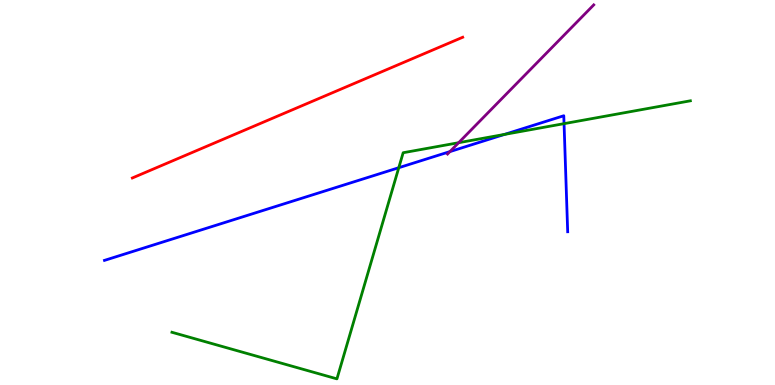[{'lines': ['blue', 'red'], 'intersections': []}, {'lines': ['green', 'red'], 'intersections': []}, {'lines': ['purple', 'red'], 'intersections': []}, {'lines': ['blue', 'green'], 'intersections': [{'x': 5.15, 'y': 5.64}, {'x': 6.51, 'y': 6.51}, {'x': 7.28, 'y': 6.79}]}, {'lines': ['blue', 'purple'], 'intersections': [{'x': 5.81, 'y': 6.06}]}, {'lines': ['green', 'purple'], 'intersections': [{'x': 5.92, 'y': 6.29}]}]